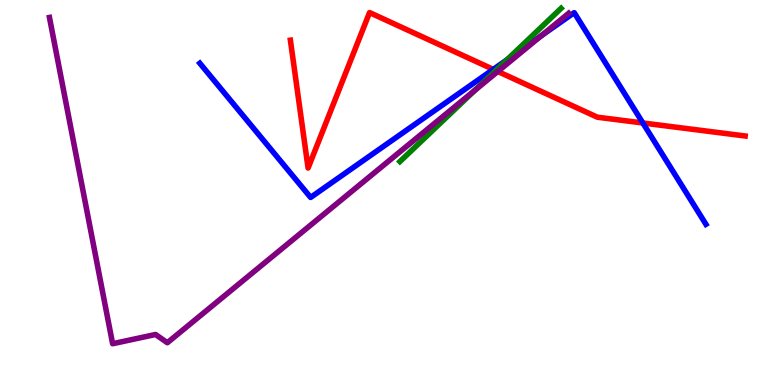[{'lines': ['blue', 'red'], 'intersections': [{'x': 6.36, 'y': 8.2}, {'x': 8.3, 'y': 6.81}]}, {'lines': ['green', 'red'], 'intersections': [{'x': 6.4, 'y': 8.17}]}, {'lines': ['purple', 'red'], 'intersections': [{'x': 6.42, 'y': 8.14}]}, {'lines': ['blue', 'green'], 'intersections': [{'x': 6.54, 'y': 8.45}]}, {'lines': ['blue', 'purple'], 'intersections': [{'x': 6.99, 'y': 9.08}]}, {'lines': ['green', 'purple'], 'intersections': [{'x': 6.13, 'y': 7.66}]}]